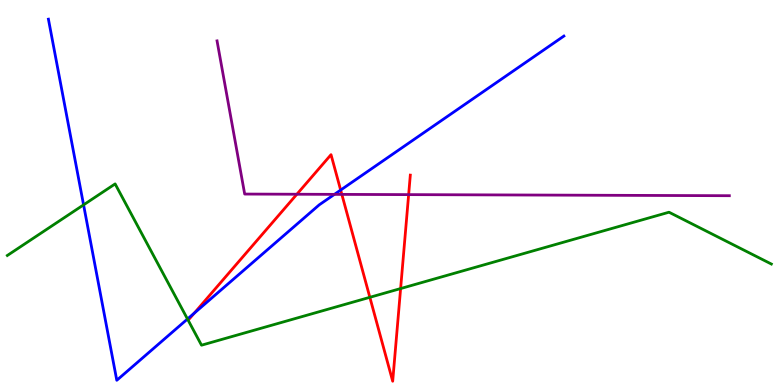[{'lines': ['blue', 'red'], 'intersections': [{'x': 2.51, 'y': 1.87}, {'x': 4.4, 'y': 5.06}]}, {'lines': ['green', 'red'], 'intersections': [{'x': 4.77, 'y': 2.28}, {'x': 5.17, 'y': 2.5}]}, {'lines': ['purple', 'red'], 'intersections': [{'x': 3.83, 'y': 4.95}, {'x': 4.41, 'y': 4.95}, {'x': 5.27, 'y': 4.94}]}, {'lines': ['blue', 'green'], 'intersections': [{'x': 1.08, 'y': 4.68}, {'x': 2.42, 'y': 1.71}]}, {'lines': ['blue', 'purple'], 'intersections': [{'x': 4.32, 'y': 4.95}]}, {'lines': ['green', 'purple'], 'intersections': []}]